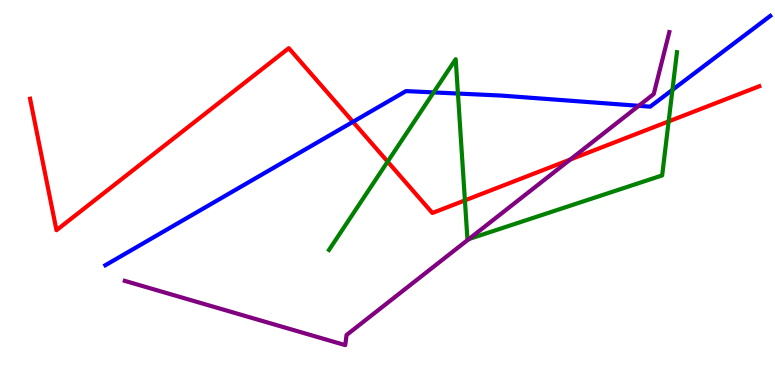[{'lines': ['blue', 'red'], 'intersections': [{'x': 4.55, 'y': 6.84}]}, {'lines': ['green', 'red'], 'intersections': [{'x': 5.0, 'y': 5.8}, {'x': 6.0, 'y': 4.8}, {'x': 8.63, 'y': 6.85}]}, {'lines': ['purple', 'red'], 'intersections': [{'x': 7.36, 'y': 5.86}]}, {'lines': ['blue', 'green'], 'intersections': [{'x': 5.6, 'y': 7.6}, {'x': 5.91, 'y': 7.57}, {'x': 8.68, 'y': 7.67}]}, {'lines': ['blue', 'purple'], 'intersections': [{'x': 8.24, 'y': 7.25}]}, {'lines': ['green', 'purple'], 'intersections': [{'x': 6.05, 'y': 3.79}]}]